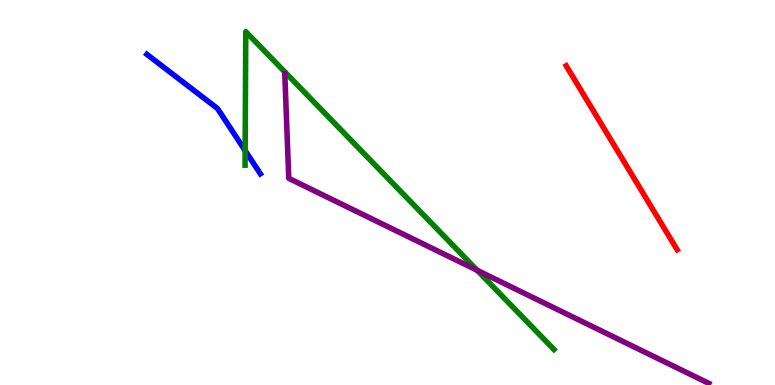[{'lines': ['blue', 'red'], 'intersections': []}, {'lines': ['green', 'red'], 'intersections': []}, {'lines': ['purple', 'red'], 'intersections': []}, {'lines': ['blue', 'green'], 'intersections': [{'x': 3.16, 'y': 6.09}]}, {'lines': ['blue', 'purple'], 'intersections': []}, {'lines': ['green', 'purple'], 'intersections': [{'x': 6.16, 'y': 2.98}]}]